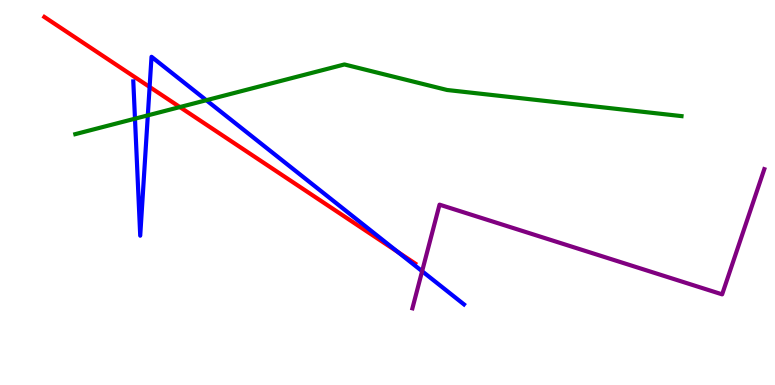[{'lines': ['blue', 'red'], 'intersections': [{'x': 1.93, 'y': 7.74}, {'x': 5.13, 'y': 3.45}]}, {'lines': ['green', 'red'], 'intersections': [{'x': 2.32, 'y': 7.22}]}, {'lines': ['purple', 'red'], 'intersections': []}, {'lines': ['blue', 'green'], 'intersections': [{'x': 1.74, 'y': 6.92}, {'x': 1.91, 'y': 7.0}, {'x': 2.66, 'y': 7.4}]}, {'lines': ['blue', 'purple'], 'intersections': [{'x': 5.45, 'y': 2.96}]}, {'lines': ['green', 'purple'], 'intersections': []}]